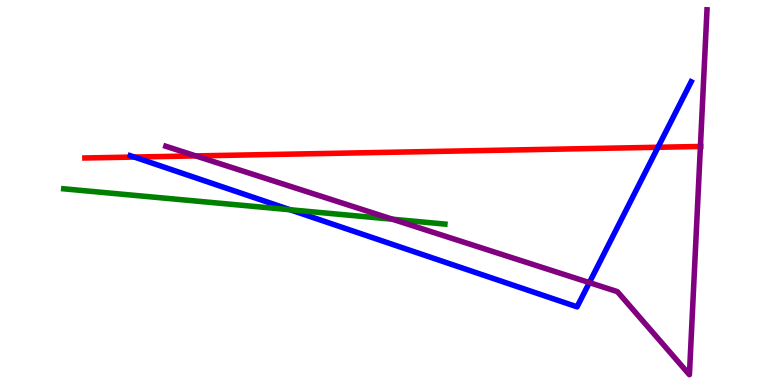[{'lines': ['blue', 'red'], 'intersections': [{'x': 1.73, 'y': 5.92}, {'x': 8.49, 'y': 6.17}]}, {'lines': ['green', 'red'], 'intersections': []}, {'lines': ['purple', 'red'], 'intersections': [{'x': 2.53, 'y': 5.95}, {'x': 9.04, 'y': 6.2}]}, {'lines': ['blue', 'green'], 'intersections': [{'x': 3.74, 'y': 4.55}]}, {'lines': ['blue', 'purple'], 'intersections': [{'x': 7.6, 'y': 2.66}]}, {'lines': ['green', 'purple'], 'intersections': [{'x': 5.06, 'y': 4.31}]}]